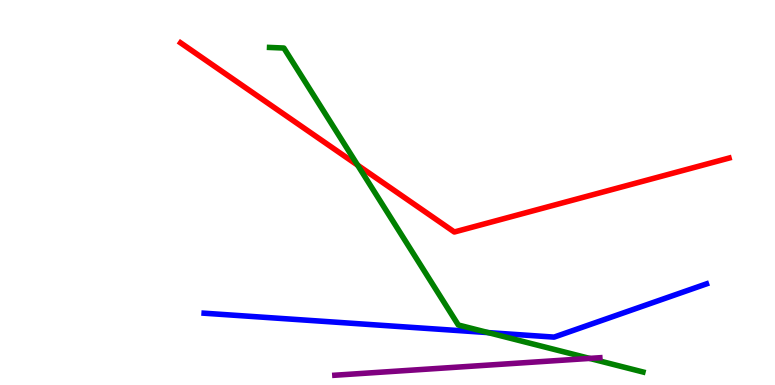[{'lines': ['blue', 'red'], 'intersections': []}, {'lines': ['green', 'red'], 'intersections': [{'x': 4.61, 'y': 5.71}]}, {'lines': ['purple', 'red'], 'intersections': []}, {'lines': ['blue', 'green'], 'intersections': [{'x': 6.3, 'y': 1.36}]}, {'lines': ['blue', 'purple'], 'intersections': []}, {'lines': ['green', 'purple'], 'intersections': [{'x': 7.61, 'y': 0.691}]}]